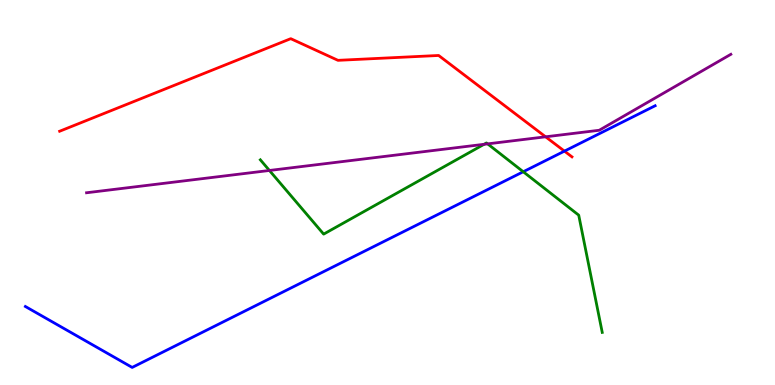[{'lines': ['blue', 'red'], 'intersections': [{'x': 7.28, 'y': 6.07}]}, {'lines': ['green', 'red'], 'intersections': []}, {'lines': ['purple', 'red'], 'intersections': [{'x': 7.04, 'y': 6.45}]}, {'lines': ['blue', 'green'], 'intersections': [{'x': 6.75, 'y': 5.54}]}, {'lines': ['blue', 'purple'], 'intersections': []}, {'lines': ['green', 'purple'], 'intersections': [{'x': 3.48, 'y': 5.57}, {'x': 6.25, 'y': 6.25}, {'x': 6.29, 'y': 6.26}]}]